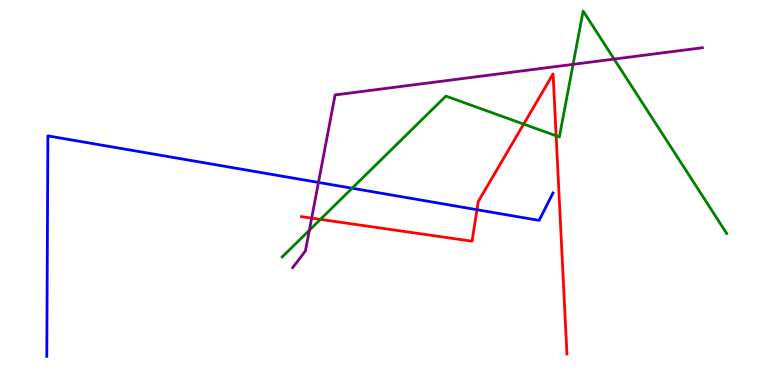[{'lines': ['blue', 'red'], 'intersections': [{'x': 6.15, 'y': 4.55}]}, {'lines': ['green', 'red'], 'intersections': [{'x': 4.13, 'y': 4.3}, {'x': 6.76, 'y': 6.78}, {'x': 7.18, 'y': 6.47}]}, {'lines': ['purple', 'red'], 'intersections': [{'x': 4.02, 'y': 4.33}]}, {'lines': ['blue', 'green'], 'intersections': [{'x': 4.54, 'y': 5.11}]}, {'lines': ['blue', 'purple'], 'intersections': [{'x': 4.11, 'y': 5.26}]}, {'lines': ['green', 'purple'], 'intersections': [{'x': 3.99, 'y': 4.02}, {'x': 7.39, 'y': 8.33}, {'x': 7.92, 'y': 8.47}]}]